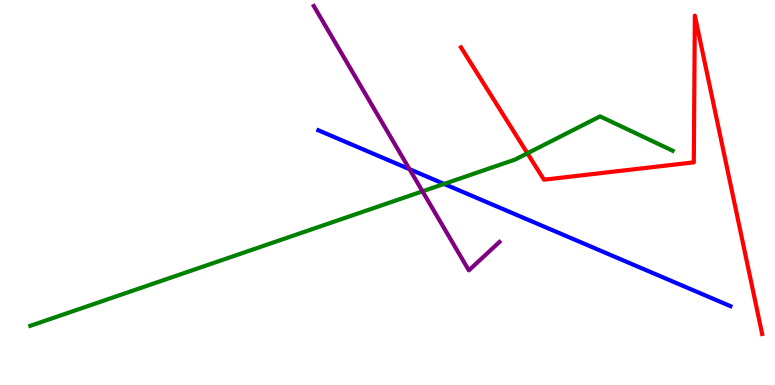[{'lines': ['blue', 'red'], 'intersections': []}, {'lines': ['green', 'red'], 'intersections': [{'x': 6.81, 'y': 6.02}]}, {'lines': ['purple', 'red'], 'intersections': []}, {'lines': ['blue', 'green'], 'intersections': [{'x': 5.73, 'y': 5.22}]}, {'lines': ['blue', 'purple'], 'intersections': [{'x': 5.28, 'y': 5.61}]}, {'lines': ['green', 'purple'], 'intersections': [{'x': 5.45, 'y': 5.03}]}]